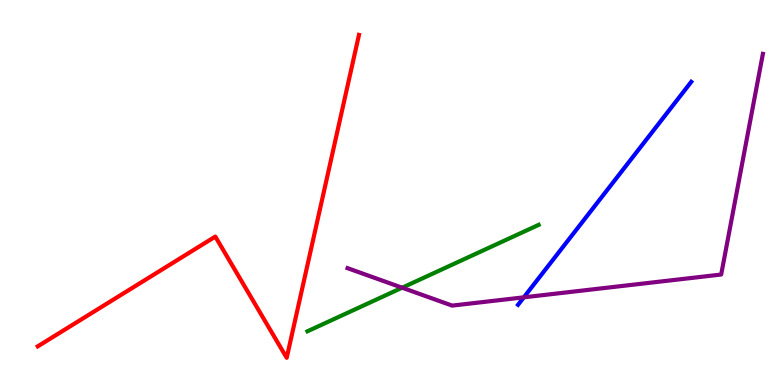[{'lines': ['blue', 'red'], 'intersections': []}, {'lines': ['green', 'red'], 'intersections': []}, {'lines': ['purple', 'red'], 'intersections': []}, {'lines': ['blue', 'green'], 'intersections': []}, {'lines': ['blue', 'purple'], 'intersections': [{'x': 6.76, 'y': 2.28}]}, {'lines': ['green', 'purple'], 'intersections': [{'x': 5.19, 'y': 2.53}]}]